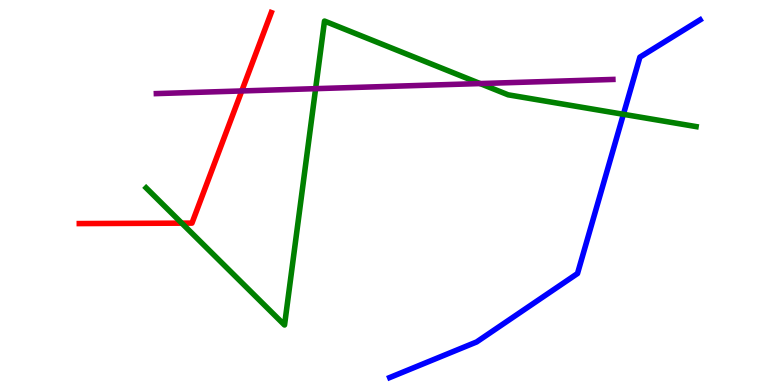[{'lines': ['blue', 'red'], 'intersections': []}, {'lines': ['green', 'red'], 'intersections': [{'x': 2.35, 'y': 4.2}]}, {'lines': ['purple', 'red'], 'intersections': [{'x': 3.12, 'y': 7.64}]}, {'lines': ['blue', 'green'], 'intersections': [{'x': 8.04, 'y': 7.03}]}, {'lines': ['blue', 'purple'], 'intersections': []}, {'lines': ['green', 'purple'], 'intersections': [{'x': 4.07, 'y': 7.7}, {'x': 6.19, 'y': 7.83}]}]